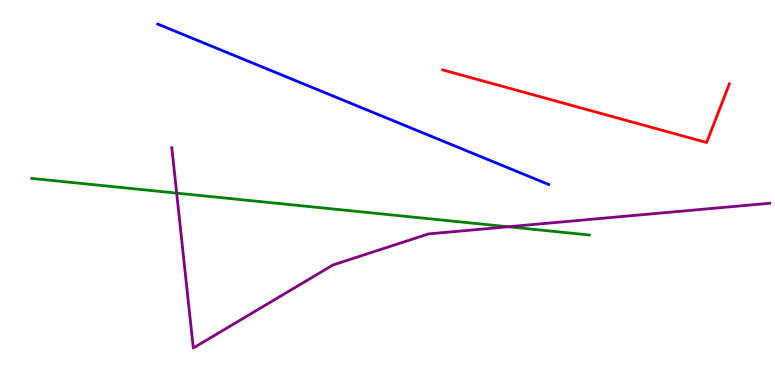[{'lines': ['blue', 'red'], 'intersections': []}, {'lines': ['green', 'red'], 'intersections': []}, {'lines': ['purple', 'red'], 'intersections': []}, {'lines': ['blue', 'green'], 'intersections': []}, {'lines': ['blue', 'purple'], 'intersections': []}, {'lines': ['green', 'purple'], 'intersections': [{'x': 2.28, 'y': 4.98}, {'x': 6.56, 'y': 4.11}]}]